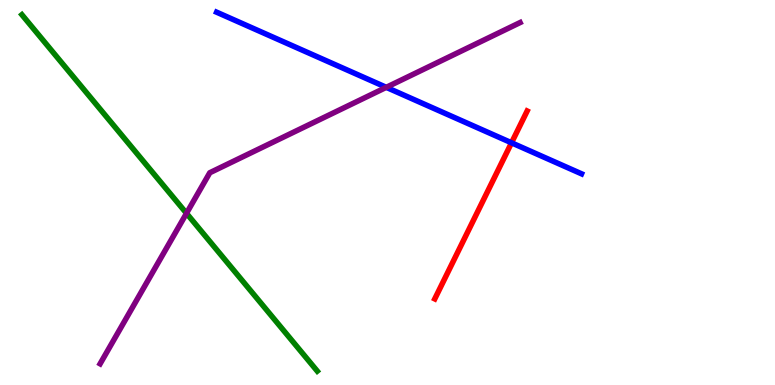[{'lines': ['blue', 'red'], 'intersections': [{'x': 6.6, 'y': 6.29}]}, {'lines': ['green', 'red'], 'intersections': []}, {'lines': ['purple', 'red'], 'intersections': []}, {'lines': ['blue', 'green'], 'intersections': []}, {'lines': ['blue', 'purple'], 'intersections': [{'x': 4.98, 'y': 7.73}]}, {'lines': ['green', 'purple'], 'intersections': [{'x': 2.41, 'y': 4.46}]}]